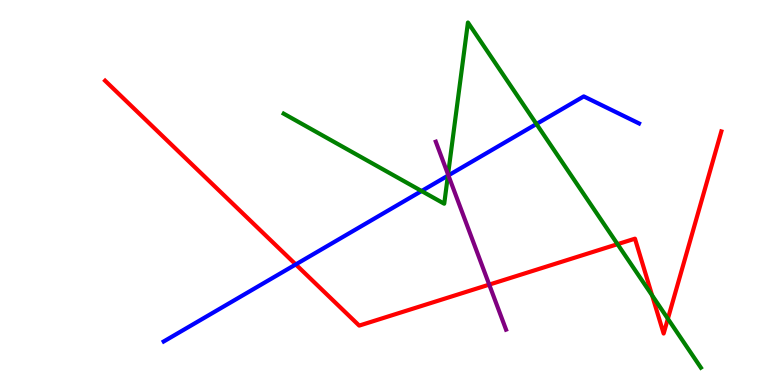[{'lines': ['blue', 'red'], 'intersections': [{'x': 3.82, 'y': 3.13}]}, {'lines': ['green', 'red'], 'intersections': [{'x': 7.97, 'y': 3.66}, {'x': 8.41, 'y': 2.33}, {'x': 8.62, 'y': 1.72}]}, {'lines': ['purple', 'red'], 'intersections': [{'x': 6.31, 'y': 2.61}]}, {'lines': ['blue', 'green'], 'intersections': [{'x': 5.44, 'y': 5.04}, {'x': 5.78, 'y': 5.44}, {'x': 6.92, 'y': 6.78}]}, {'lines': ['blue', 'purple'], 'intersections': [{'x': 5.79, 'y': 5.44}]}, {'lines': ['green', 'purple'], 'intersections': [{'x': 5.78, 'y': 5.47}]}]